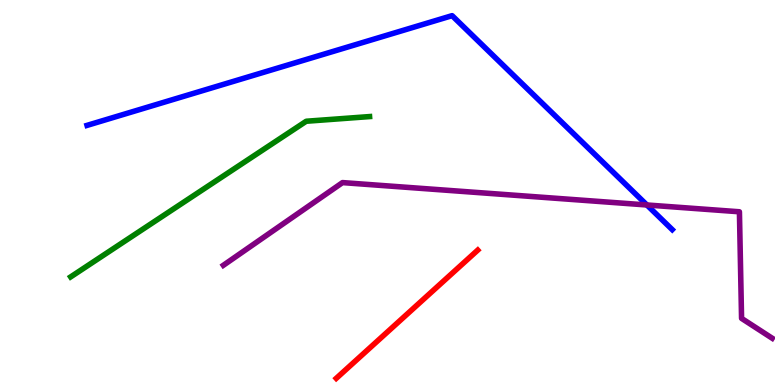[{'lines': ['blue', 'red'], 'intersections': []}, {'lines': ['green', 'red'], 'intersections': []}, {'lines': ['purple', 'red'], 'intersections': []}, {'lines': ['blue', 'green'], 'intersections': []}, {'lines': ['blue', 'purple'], 'intersections': [{'x': 8.35, 'y': 4.68}]}, {'lines': ['green', 'purple'], 'intersections': []}]